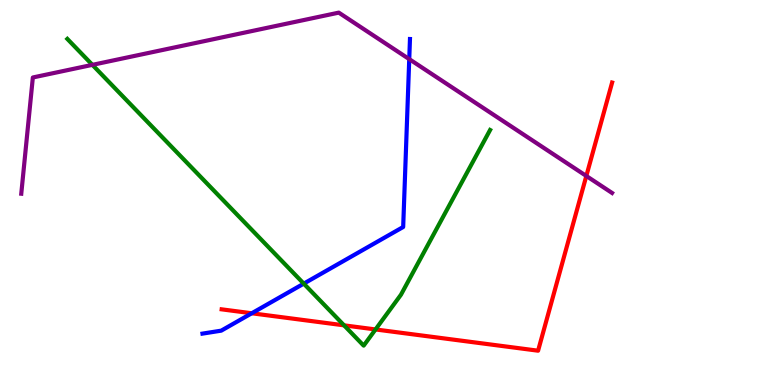[{'lines': ['blue', 'red'], 'intersections': [{'x': 3.25, 'y': 1.86}]}, {'lines': ['green', 'red'], 'intersections': [{'x': 4.44, 'y': 1.55}, {'x': 4.85, 'y': 1.44}]}, {'lines': ['purple', 'red'], 'intersections': [{'x': 7.57, 'y': 5.43}]}, {'lines': ['blue', 'green'], 'intersections': [{'x': 3.92, 'y': 2.63}]}, {'lines': ['blue', 'purple'], 'intersections': [{'x': 5.28, 'y': 8.46}]}, {'lines': ['green', 'purple'], 'intersections': [{'x': 1.19, 'y': 8.32}]}]